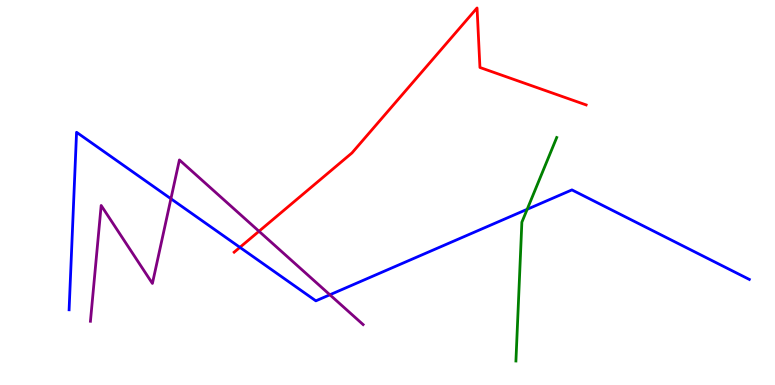[{'lines': ['blue', 'red'], 'intersections': [{'x': 3.1, 'y': 3.58}]}, {'lines': ['green', 'red'], 'intersections': []}, {'lines': ['purple', 'red'], 'intersections': [{'x': 3.34, 'y': 3.99}]}, {'lines': ['blue', 'green'], 'intersections': [{'x': 6.8, 'y': 4.56}]}, {'lines': ['blue', 'purple'], 'intersections': [{'x': 2.21, 'y': 4.84}, {'x': 4.26, 'y': 2.34}]}, {'lines': ['green', 'purple'], 'intersections': []}]